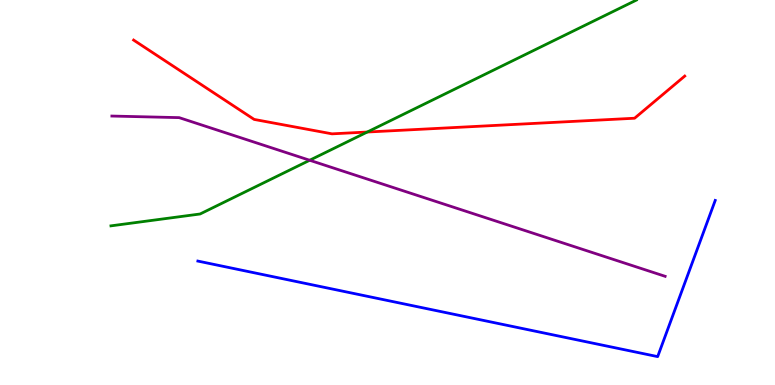[{'lines': ['blue', 'red'], 'intersections': []}, {'lines': ['green', 'red'], 'intersections': [{'x': 4.74, 'y': 6.57}]}, {'lines': ['purple', 'red'], 'intersections': []}, {'lines': ['blue', 'green'], 'intersections': []}, {'lines': ['blue', 'purple'], 'intersections': []}, {'lines': ['green', 'purple'], 'intersections': [{'x': 4.0, 'y': 5.84}]}]